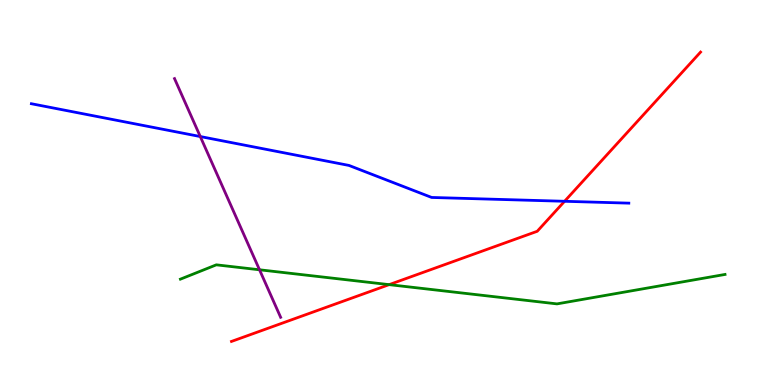[{'lines': ['blue', 'red'], 'intersections': [{'x': 7.28, 'y': 4.77}]}, {'lines': ['green', 'red'], 'intersections': [{'x': 5.02, 'y': 2.61}]}, {'lines': ['purple', 'red'], 'intersections': []}, {'lines': ['blue', 'green'], 'intersections': []}, {'lines': ['blue', 'purple'], 'intersections': [{'x': 2.58, 'y': 6.45}]}, {'lines': ['green', 'purple'], 'intersections': [{'x': 3.35, 'y': 2.99}]}]